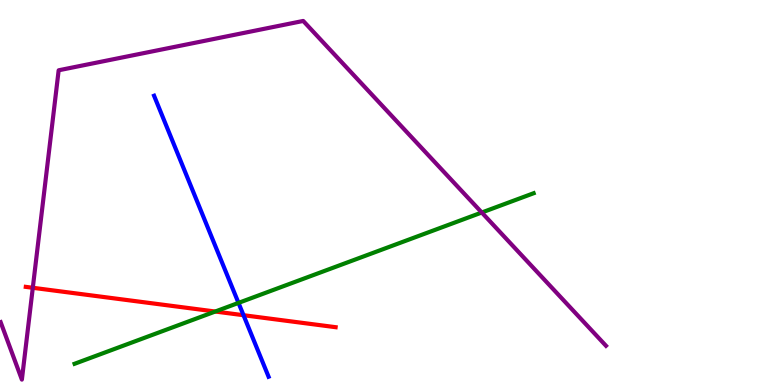[{'lines': ['blue', 'red'], 'intersections': [{'x': 3.14, 'y': 1.81}]}, {'lines': ['green', 'red'], 'intersections': [{'x': 2.78, 'y': 1.91}]}, {'lines': ['purple', 'red'], 'intersections': [{'x': 0.423, 'y': 2.53}]}, {'lines': ['blue', 'green'], 'intersections': [{'x': 3.08, 'y': 2.13}]}, {'lines': ['blue', 'purple'], 'intersections': []}, {'lines': ['green', 'purple'], 'intersections': [{'x': 6.22, 'y': 4.48}]}]